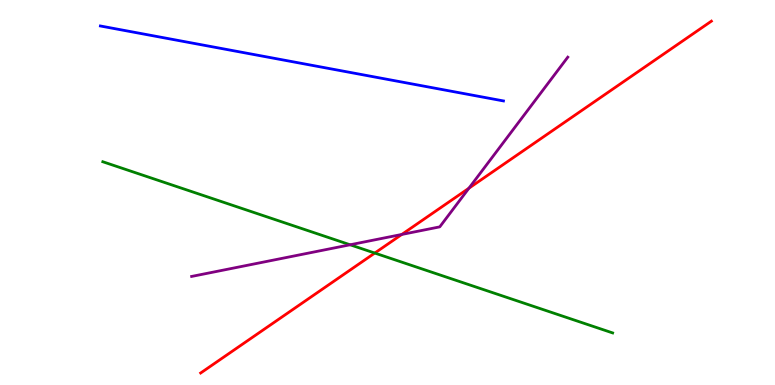[{'lines': ['blue', 'red'], 'intersections': []}, {'lines': ['green', 'red'], 'intersections': [{'x': 4.84, 'y': 3.43}]}, {'lines': ['purple', 'red'], 'intersections': [{'x': 5.18, 'y': 3.91}, {'x': 6.05, 'y': 5.11}]}, {'lines': ['blue', 'green'], 'intersections': []}, {'lines': ['blue', 'purple'], 'intersections': []}, {'lines': ['green', 'purple'], 'intersections': [{'x': 4.52, 'y': 3.64}]}]